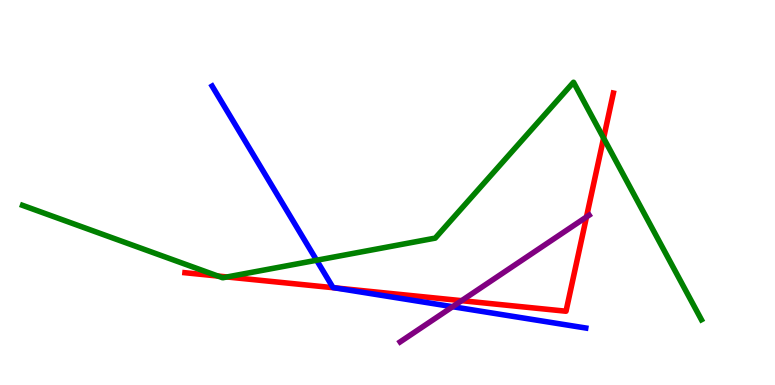[{'lines': ['blue', 'red'], 'intersections': [{'x': 4.32, 'y': 2.52}]}, {'lines': ['green', 'red'], 'intersections': [{'x': 2.81, 'y': 2.83}, {'x': 2.93, 'y': 2.81}, {'x': 7.79, 'y': 6.41}]}, {'lines': ['purple', 'red'], 'intersections': [{'x': 5.96, 'y': 2.19}, {'x': 7.57, 'y': 4.36}]}, {'lines': ['blue', 'green'], 'intersections': [{'x': 4.09, 'y': 3.24}]}, {'lines': ['blue', 'purple'], 'intersections': [{'x': 5.84, 'y': 2.03}]}, {'lines': ['green', 'purple'], 'intersections': []}]